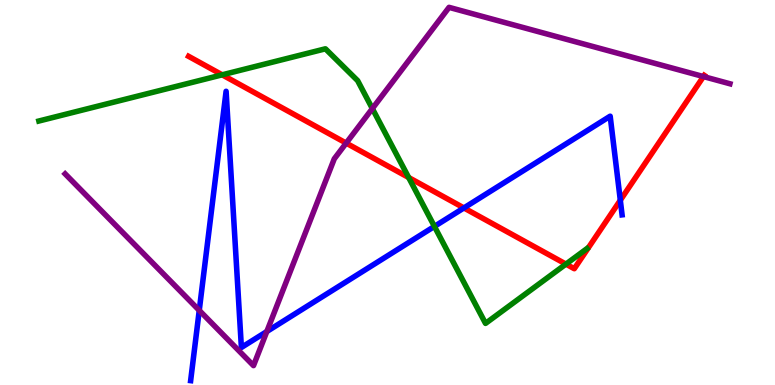[{'lines': ['blue', 'red'], 'intersections': [{'x': 5.99, 'y': 4.6}, {'x': 8.0, 'y': 4.8}]}, {'lines': ['green', 'red'], 'intersections': [{'x': 2.87, 'y': 8.06}, {'x': 5.27, 'y': 5.39}, {'x': 7.3, 'y': 3.14}]}, {'lines': ['purple', 'red'], 'intersections': [{'x': 4.47, 'y': 6.28}, {'x': 9.08, 'y': 8.01}]}, {'lines': ['blue', 'green'], 'intersections': [{'x': 5.61, 'y': 4.12}]}, {'lines': ['blue', 'purple'], 'intersections': [{'x': 2.57, 'y': 1.94}, {'x': 3.44, 'y': 1.39}]}, {'lines': ['green', 'purple'], 'intersections': [{'x': 4.8, 'y': 7.18}]}]